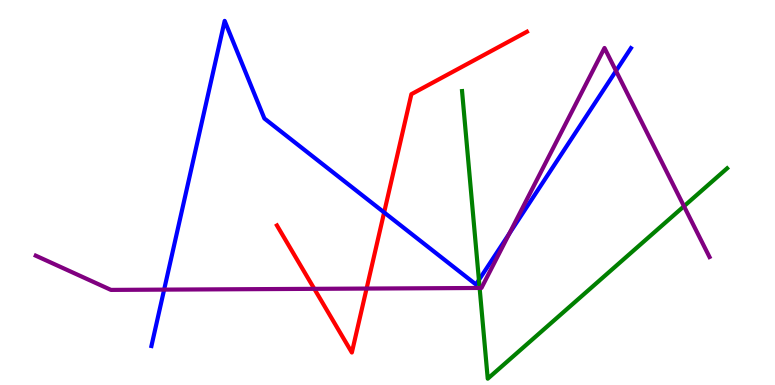[{'lines': ['blue', 'red'], 'intersections': [{'x': 4.96, 'y': 4.48}]}, {'lines': ['green', 'red'], 'intersections': []}, {'lines': ['purple', 'red'], 'intersections': [{'x': 4.06, 'y': 2.5}, {'x': 4.73, 'y': 2.5}]}, {'lines': ['blue', 'green'], 'intersections': [{'x': 6.18, 'y': 2.73}]}, {'lines': ['blue', 'purple'], 'intersections': [{'x': 2.12, 'y': 2.48}, {'x': 6.57, 'y': 3.93}, {'x': 7.95, 'y': 8.16}]}, {'lines': ['green', 'purple'], 'intersections': [{'x': 6.19, 'y': 2.52}, {'x': 8.83, 'y': 4.64}]}]